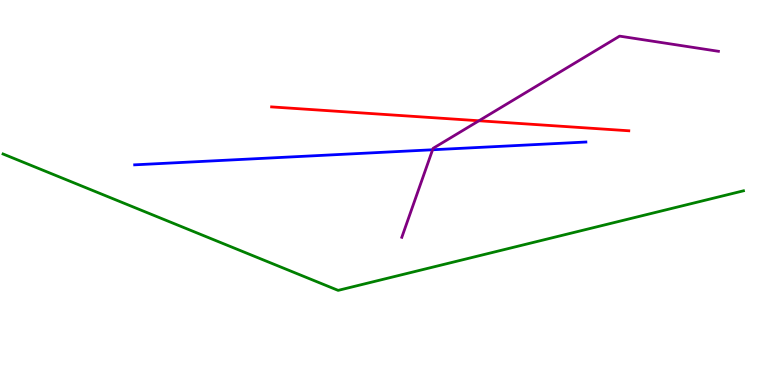[{'lines': ['blue', 'red'], 'intersections': []}, {'lines': ['green', 'red'], 'intersections': []}, {'lines': ['purple', 'red'], 'intersections': [{'x': 6.18, 'y': 6.86}]}, {'lines': ['blue', 'green'], 'intersections': []}, {'lines': ['blue', 'purple'], 'intersections': [{'x': 5.58, 'y': 6.11}]}, {'lines': ['green', 'purple'], 'intersections': []}]